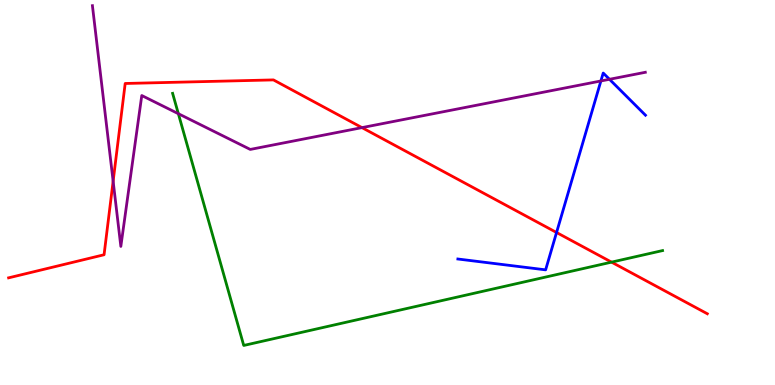[{'lines': ['blue', 'red'], 'intersections': [{'x': 7.18, 'y': 3.96}]}, {'lines': ['green', 'red'], 'intersections': [{'x': 7.89, 'y': 3.19}]}, {'lines': ['purple', 'red'], 'intersections': [{'x': 1.46, 'y': 5.29}, {'x': 4.67, 'y': 6.69}]}, {'lines': ['blue', 'green'], 'intersections': []}, {'lines': ['blue', 'purple'], 'intersections': [{'x': 7.75, 'y': 7.9}, {'x': 7.86, 'y': 7.94}]}, {'lines': ['green', 'purple'], 'intersections': [{'x': 2.3, 'y': 7.05}]}]